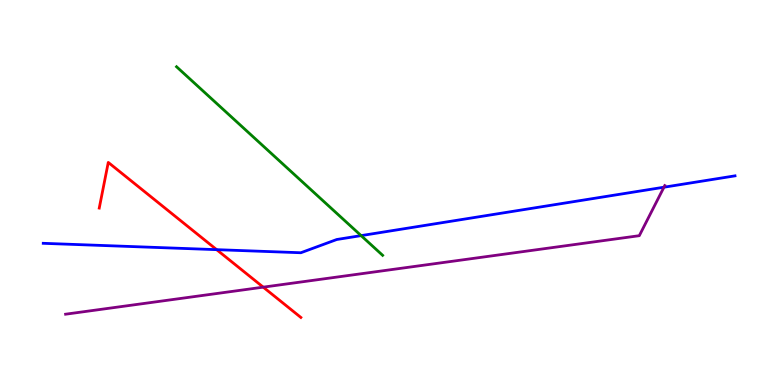[{'lines': ['blue', 'red'], 'intersections': [{'x': 2.8, 'y': 3.52}]}, {'lines': ['green', 'red'], 'intersections': []}, {'lines': ['purple', 'red'], 'intersections': [{'x': 3.4, 'y': 2.54}]}, {'lines': ['blue', 'green'], 'intersections': [{'x': 4.66, 'y': 3.88}]}, {'lines': ['blue', 'purple'], 'intersections': [{'x': 8.57, 'y': 5.14}]}, {'lines': ['green', 'purple'], 'intersections': []}]